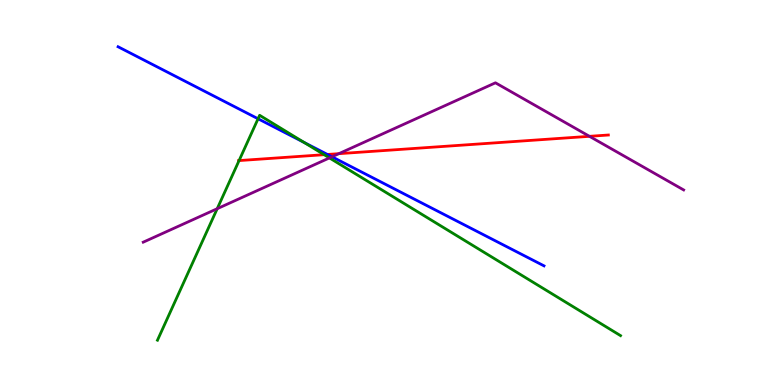[{'lines': ['blue', 'red'], 'intersections': [{'x': 4.23, 'y': 5.99}]}, {'lines': ['green', 'red'], 'intersections': [{'x': 3.08, 'y': 5.83}, {'x': 4.18, 'y': 5.98}]}, {'lines': ['purple', 'red'], 'intersections': [{'x': 4.37, 'y': 6.01}, {'x': 7.61, 'y': 6.46}]}, {'lines': ['blue', 'green'], 'intersections': [{'x': 3.33, 'y': 6.92}, {'x': 3.92, 'y': 6.3}]}, {'lines': ['blue', 'purple'], 'intersections': [{'x': 4.28, 'y': 5.93}]}, {'lines': ['green', 'purple'], 'intersections': [{'x': 2.8, 'y': 4.58}, {'x': 4.25, 'y': 5.9}]}]